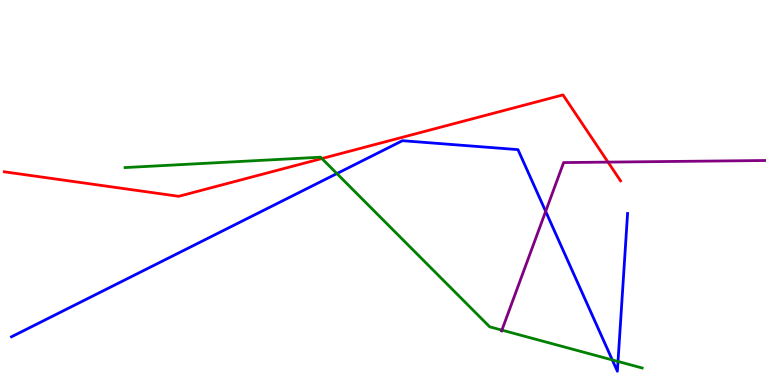[{'lines': ['blue', 'red'], 'intersections': []}, {'lines': ['green', 'red'], 'intersections': [{'x': 4.15, 'y': 5.88}]}, {'lines': ['purple', 'red'], 'intersections': [{'x': 7.85, 'y': 5.79}]}, {'lines': ['blue', 'green'], 'intersections': [{'x': 4.35, 'y': 5.49}, {'x': 7.9, 'y': 0.651}, {'x': 7.97, 'y': 0.611}]}, {'lines': ['blue', 'purple'], 'intersections': [{'x': 7.04, 'y': 4.51}]}, {'lines': ['green', 'purple'], 'intersections': [{'x': 6.48, 'y': 1.43}]}]